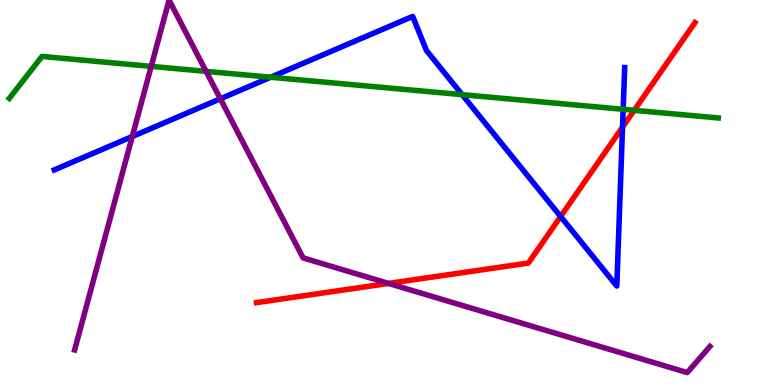[{'lines': ['blue', 'red'], 'intersections': [{'x': 7.23, 'y': 4.38}, {'x': 8.03, 'y': 6.7}]}, {'lines': ['green', 'red'], 'intersections': [{'x': 8.18, 'y': 7.13}]}, {'lines': ['purple', 'red'], 'intersections': [{'x': 5.01, 'y': 2.64}]}, {'lines': ['blue', 'green'], 'intersections': [{'x': 3.49, 'y': 7.99}, {'x': 5.96, 'y': 7.54}, {'x': 8.04, 'y': 7.16}]}, {'lines': ['blue', 'purple'], 'intersections': [{'x': 1.71, 'y': 6.45}, {'x': 2.84, 'y': 7.43}]}, {'lines': ['green', 'purple'], 'intersections': [{'x': 1.95, 'y': 8.28}, {'x': 2.66, 'y': 8.15}]}]